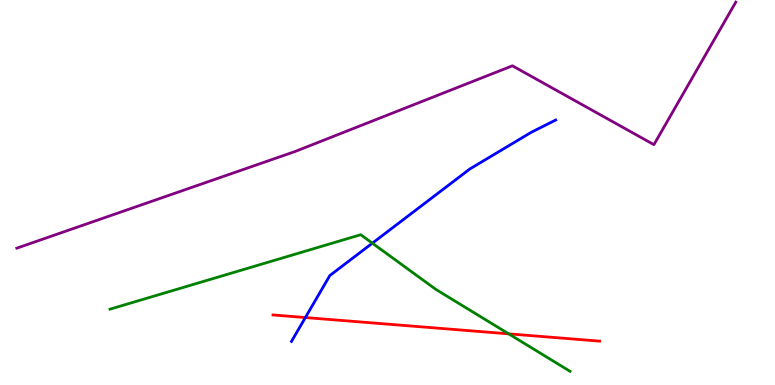[{'lines': ['blue', 'red'], 'intersections': [{'x': 3.94, 'y': 1.75}]}, {'lines': ['green', 'red'], 'intersections': [{'x': 6.56, 'y': 1.33}]}, {'lines': ['purple', 'red'], 'intersections': []}, {'lines': ['blue', 'green'], 'intersections': [{'x': 4.8, 'y': 3.68}]}, {'lines': ['blue', 'purple'], 'intersections': []}, {'lines': ['green', 'purple'], 'intersections': []}]